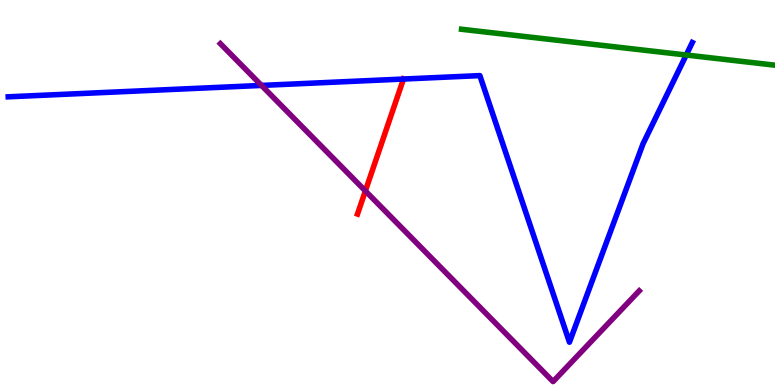[{'lines': ['blue', 'red'], 'intersections': [{'x': 5.21, 'y': 7.95}]}, {'lines': ['green', 'red'], 'intersections': []}, {'lines': ['purple', 'red'], 'intersections': [{'x': 4.71, 'y': 5.04}]}, {'lines': ['blue', 'green'], 'intersections': [{'x': 8.85, 'y': 8.57}]}, {'lines': ['blue', 'purple'], 'intersections': [{'x': 3.37, 'y': 7.78}]}, {'lines': ['green', 'purple'], 'intersections': []}]